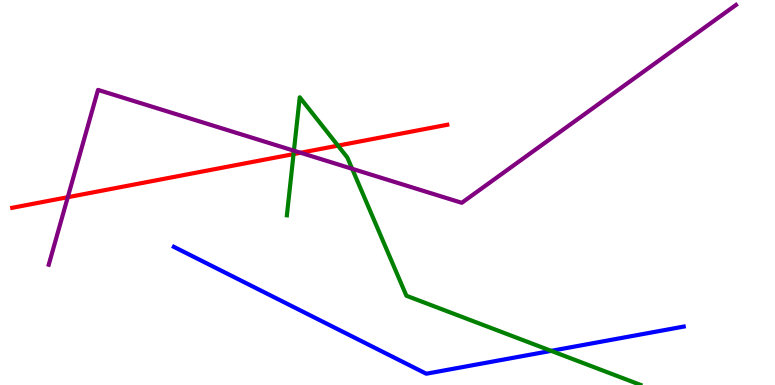[{'lines': ['blue', 'red'], 'intersections': []}, {'lines': ['green', 'red'], 'intersections': [{'x': 3.79, 'y': 6.0}, {'x': 4.36, 'y': 6.22}]}, {'lines': ['purple', 'red'], 'intersections': [{'x': 0.875, 'y': 4.88}, {'x': 3.88, 'y': 6.03}]}, {'lines': ['blue', 'green'], 'intersections': [{'x': 7.11, 'y': 0.887}]}, {'lines': ['blue', 'purple'], 'intersections': []}, {'lines': ['green', 'purple'], 'intersections': [{'x': 3.79, 'y': 6.09}, {'x': 4.54, 'y': 5.62}]}]